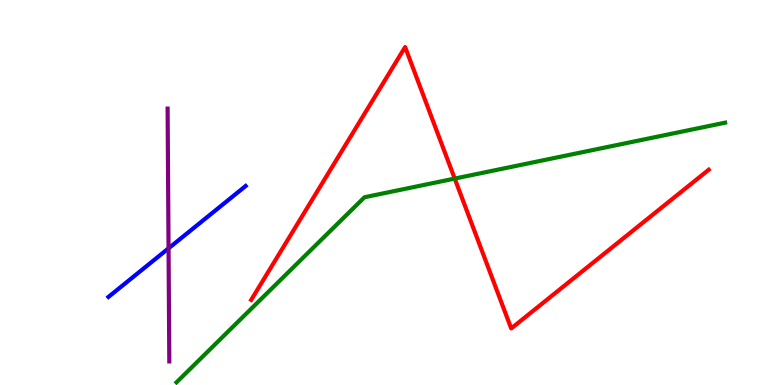[{'lines': ['blue', 'red'], 'intersections': []}, {'lines': ['green', 'red'], 'intersections': [{'x': 5.87, 'y': 5.36}]}, {'lines': ['purple', 'red'], 'intersections': []}, {'lines': ['blue', 'green'], 'intersections': []}, {'lines': ['blue', 'purple'], 'intersections': [{'x': 2.17, 'y': 3.55}]}, {'lines': ['green', 'purple'], 'intersections': []}]